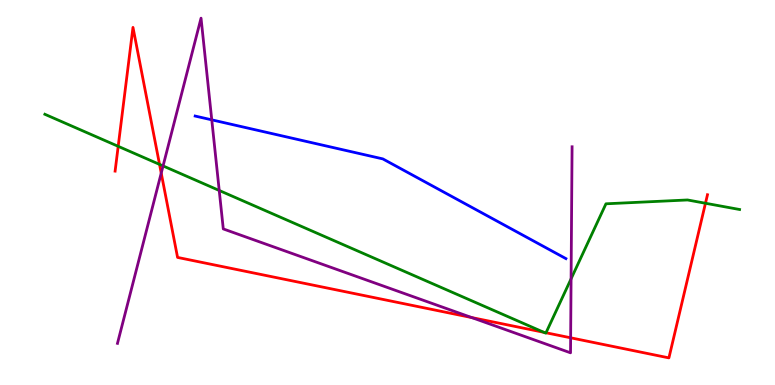[{'lines': ['blue', 'red'], 'intersections': []}, {'lines': ['green', 'red'], 'intersections': [{'x': 1.53, 'y': 6.2}, {'x': 2.06, 'y': 5.73}, {'x': 7.02, 'y': 1.37}, {'x': 7.05, 'y': 1.36}, {'x': 9.1, 'y': 4.72}]}, {'lines': ['purple', 'red'], 'intersections': [{'x': 2.08, 'y': 5.5}, {'x': 6.09, 'y': 1.75}, {'x': 7.36, 'y': 1.23}]}, {'lines': ['blue', 'green'], 'intersections': []}, {'lines': ['blue', 'purple'], 'intersections': [{'x': 2.73, 'y': 6.89}]}, {'lines': ['green', 'purple'], 'intersections': [{'x': 2.1, 'y': 5.69}, {'x': 2.83, 'y': 5.05}, {'x': 7.37, 'y': 2.76}]}]